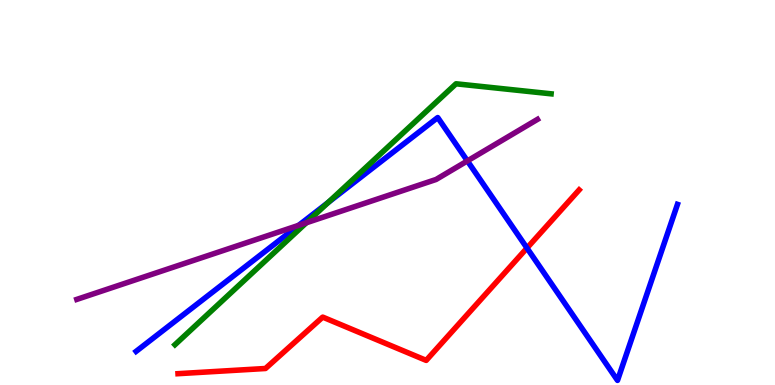[{'lines': ['blue', 'red'], 'intersections': [{'x': 6.8, 'y': 3.56}]}, {'lines': ['green', 'red'], 'intersections': []}, {'lines': ['purple', 'red'], 'intersections': []}, {'lines': ['blue', 'green'], 'intersections': [{'x': 4.23, 'y': 4.74}]}, {'lines': ['blue', 'purple'], 'intersections': [{'x': 3.85, 'y': 4.15}, {'x': 6.03, 'y': 5.82}]}, {'lines': ['green', 'purple'], 'intersections': [{'x': 3.95, 'y': 4.21}]}]